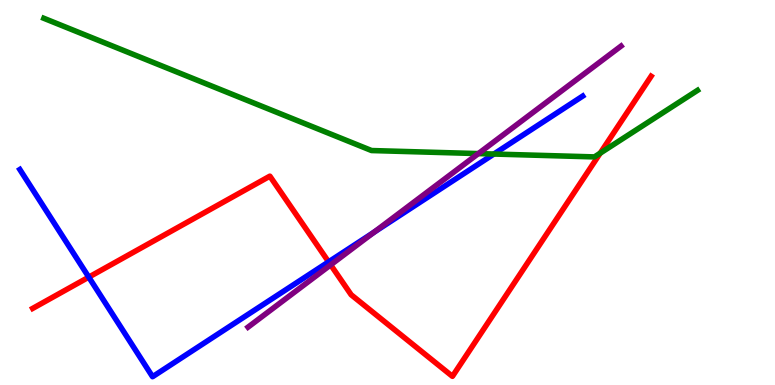[{'lines': ['blue', 'red'], 'intersections': [{'x': 1.15, 'y': 2.8}, {'x': 4.24, 'y': 3.2}]}, {'lines': ['green', 'red'], 'intersections': [{'x': 7.74, 'y': 6.02}]}, {'lines': ['purple', 'red'], 'intersections': [{'x': 4.27, 'y': 3.12}]}, {'lines': ['blue', 'green'], 'intersections': [{'x': 6.37, 'y': 6.0}]}, {'lines': ['blue', 'purple'], 'intersections': [{'x': 4.82, 'y': 3.97}]}, {'lines': ['green', 'purple'], 'intersections': [{'x': 6.17, 'y': 6.01}]}]